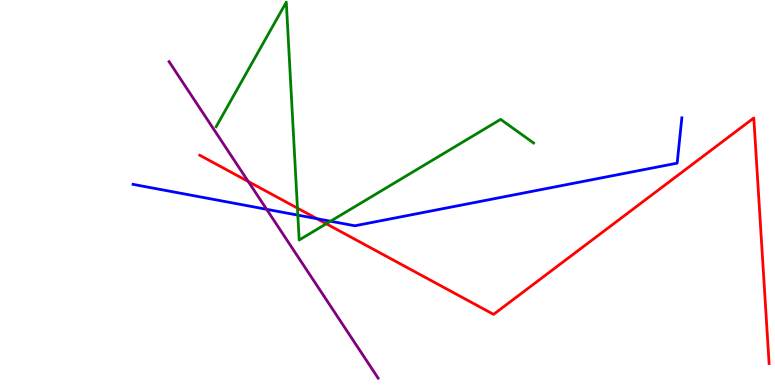[{'lines': ['blue', 'red'], 'intersections': [{'x': 4.09, 'y': 4.32}]}, {'lines': ['green', 'red'], 'intersections': [{'x': 3.84, 'y': 4.59}, {'x': 4.21, 'y': 4.19}]}, {'lines': ['purple', 'red'], 'intersections': [{'x': 3.2, 'y': 5.29}]}, {'lines': ['blue', 'green'], 'intersections': [{'x': 3.84, 'y': 4.41}, {'x': 4.26, 'y': 4.25}]}, {'lines': ['blue', 'purple'], 'intersections': [{'x': 3.44, 'y': 4.56}]}, {'lines': ['green', 'purple'], 'intersections': []}]